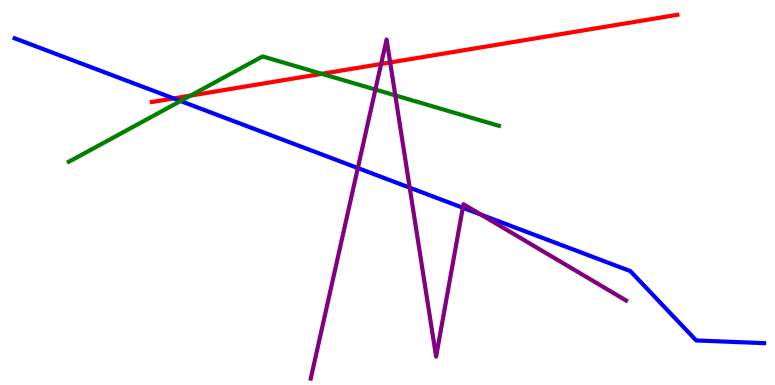[{'lines': ['blue', 'red'], 'intersections': [{'x': 2.24, 'y': 7.44}]}, {'lines': ['green', 'red'], 'intersections': [{'x': 2.46, 'y': 7.52}, {'x': 4.15, 'y': 8.08}]}, {'lines': ['purple', 'red'], 'intersections': [{'x': 4.92, 'y': 8.34}, {'x': 5.03, 'y': 8.38}]}, {'lines': ['blue', 'green'], 'intersections': [{'x': 2.33, 'y': 7.38}]}, {'lines': ['blue', 'purple'], 'intersections': [{'x': 4.62, 'y': 5.63}, {'x': 5.29, 'y': 5.13}, {'x': 5.97, 'y': 4.6}, {'x': 6.21, 'y': 4.42}]}, {'lines': ['green', 'purple'], 'intersections': [{'x': 4.84, 'y': 7.67}, {'x': 5.1, 'y': 7.52}]}]